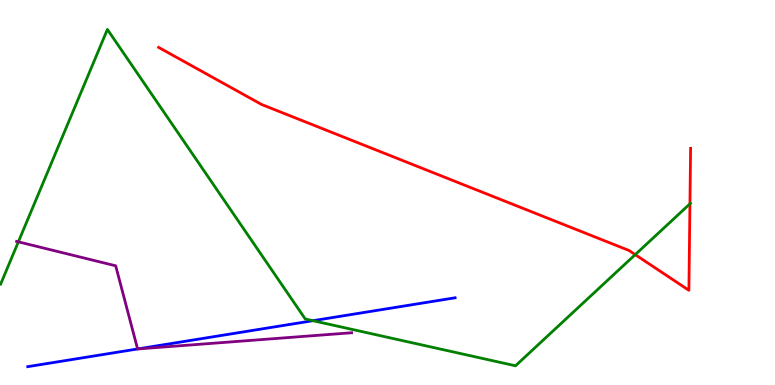[{'lines': ['blue', 'red'], 'intersections': []}, {'lines': ['green', 'red'], 'intersections': [{'x': 8.2, 'y': 3.39}, {'x': 8.9, 'y': 4.71}]}, {'lines': ['purple', 'red'], 'intersections': []}, {'lines': ['blue', 'green'], 'intersections': [{'x': 4.04, 'y': 1.67}]}, {'lines': ['blue', 'purple'], 'intersections': [{'x': 1.78, 'y': 0.936}]}, {'lines': ['green', 'purple'], 'intersections': [{'x': 0.237, 'y': 3.72}]}]